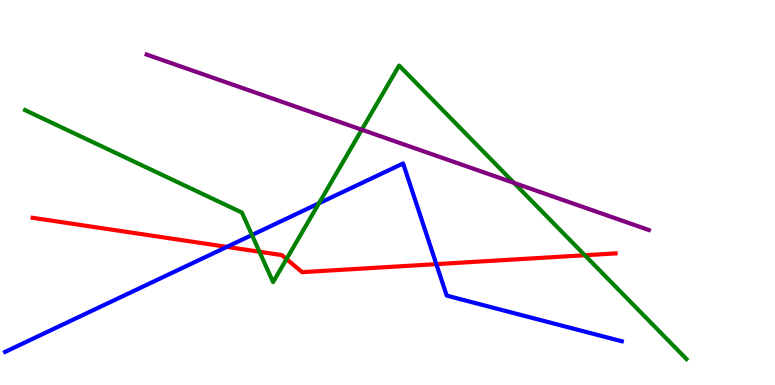[{'lines': ['blue', 'red'], 'intersections': [{'x': 2.93, 'y': 3.59}, {'x': 5.63, 'y': 3.14}]}, {'lines': ['green', 'red'], 'intersections': [{'x': 3.35, 'y': 3.46}, {'x': 3.7, 'y': 3.27}, {'x': 7.55, 'y': 3.37}]}, {'lines': ['purple', 'red'], 'intersections': []}, {'lines': ['blue', 'green'], 'intersections': [{'x': 3.25, 'y': 3.9}, {'x': 4.12, 'y': 4.72}]}, {'lines': ['blue', 'purple'], 'intersections': []}, {'lines': ['green', 'purple'], 'intersections': [{'x': 4.67, 'y': 6.63}, {'x': 6.63, 'y': 5.25}]}]